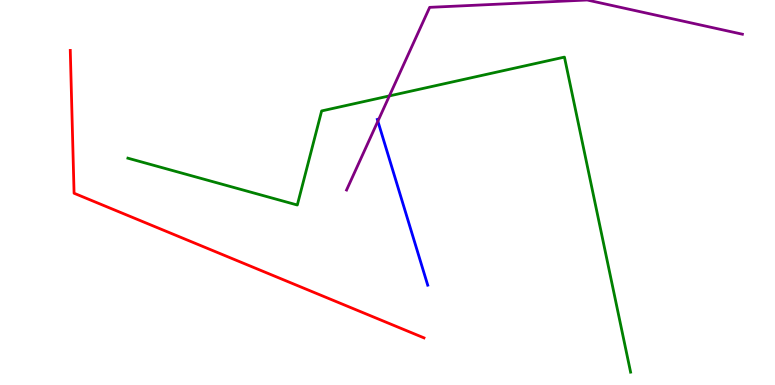[{'lines': ['blue', 'red'], 'intersections': []}, {'lines': ['green', 'red'], 'intersections': []}, {'lines': ['purple', 'red'], 'intersections': []}, {'lines': ['blue', 'green'], 'intersections': []}, {'lines': ['blue', 'purple'], 'intersections': [{'x': 4.88, 'y': 6.85}]}, {'lines': ['green', 'purple'], 'intersections': [{'x': 5.02, 'y': 7.51}]}]